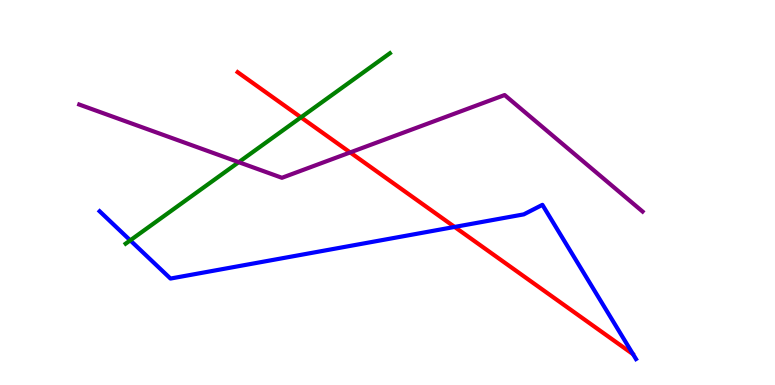[{'lines': ['blue', 'red'], 'intersections': [{'x': 5.87, 'y': 4.11}]}, {'lines': ['green', 'red'], 'intersections': [{'x': 3.88, 'y': 6.95}]}, {'lines': ['purple', 'red'], 'intersections': [{'x': 4.52, 'y': 6.04}]}, {'lines': ['blue', 'green'], 'intersections': [{'x': 1.68, 'y': 3.76}]}, {'lines': ['blue', 'purple'], 'intersections': []}, {'lines': ['green', 'purple'], 'intersections': [{'x': 3.08, 'y': 5.79}]}]